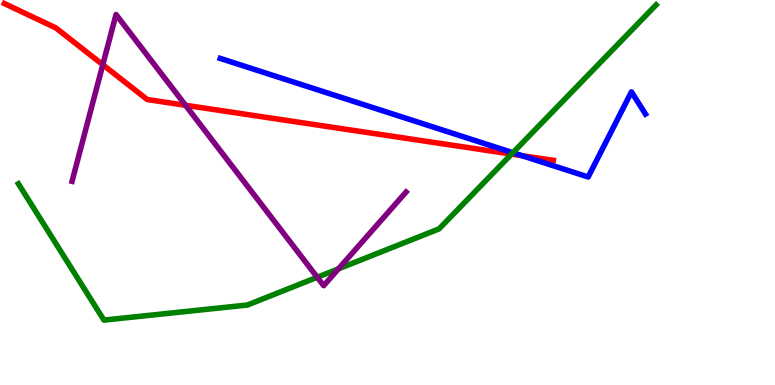[{'lines': ['blue', 'red'], 'intersections': [{'x': 6.74, 'y': 5.96}]}, {'lines': ['green', 'red'], 'intersections': [{'x': 6.6, 'y': 6.0}]}, {'lines': ['purple', 'red'], 'intersections': [{'x': 1.33, 'y': 8.32}, {'x': 2.39, 'y': 7.27}]}, {'lines': ['blue', 'green'], 'intersections': [{'x': 6.62, 'y': 6.03}]}, {'lines': ['blue', 'purple'], 'intersections': []}, {'lines': ['green', 'purple'], 'intersections': [{'x': 4.09, 'y': 2.8}, {'x': 4.37, 'y': 3.02}]}]